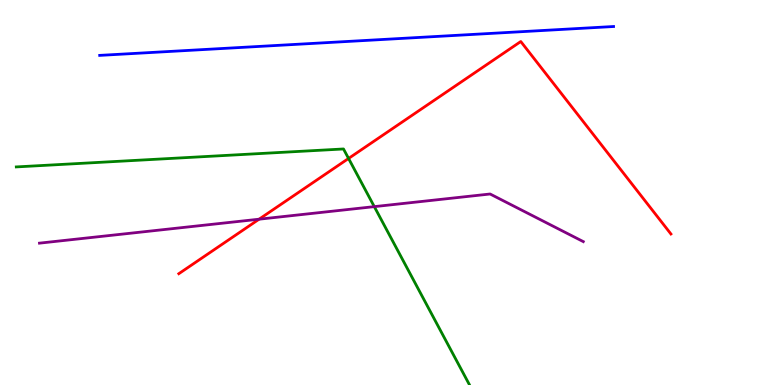[{'lines': ['blue', 'red'], 'intersections': []}, {'lines': ['green', 'red'], 'intersections': [{'x': 4.5, 'y': 5.88}]}, {'lines': ['purple', 'red'], 'intersections': [{'x': 3.34, 'y': 4.31}]}, {'lines': ['blue', 'green'], 'intersections': []}, {'lines': ['blue', 'purple'], 'intersections': []}, {'lines': ['green', 'purple'], 'intersections': [{'x': 4.83, 'y': 4.63}]}]